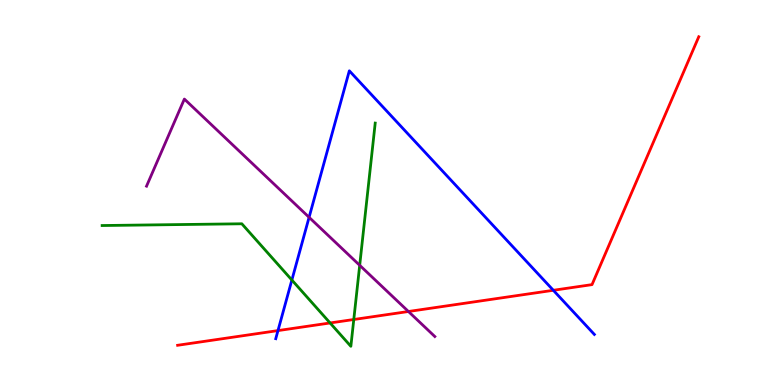[{'lines': ['blue', 'red'], 'intersections': [{'x': 3.59, 'y': 1.41}, {'x': 7.14, 'y': 2.46}]}, {'lines': ['green', 'red'], 'intersections': [{'x': 4.26, 'y': 1.61}, {'x': 4.56, 'y': 1.7}]}, {'lines': ['purple', 'red'], 'intersections': [{'x': 5.27, 'y': 1.91}]}, {'lines': ['blue', 'green'], 'intersections': [{'x': 3.77, 'y': 2.73}]}, {'lines': ['blue', 'purple'], 'intersections': [{'x': 3.99, 'y': 4.36}]}, {'lines': ['green', 'purple'], 'intersections': [{'x': 4.64, 'y': 3.11}]}]